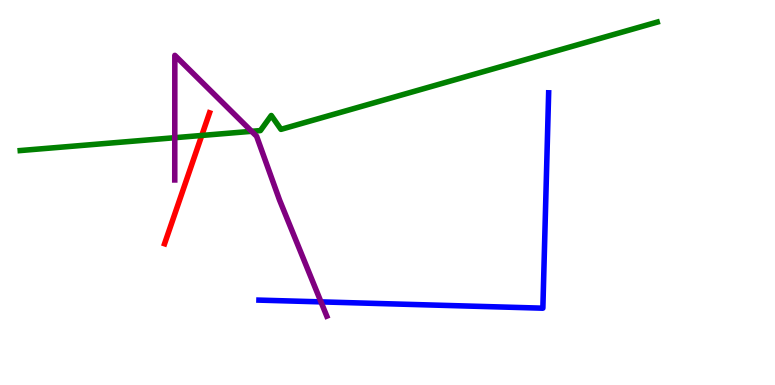[{'lines': ['blue', 'red'], 'intersections': []}, {'lines': ['green', 'red'], 'intersections': [{'x': 2.6, 'y': 6.48}]}, {'lines': ['purple', 'red'], 'intersections': []}, {'lines': ['blue', 'green'], 'intersections': []}, {'lines': ['blue', 'purple'], 'intersections': [{'x': 4.14, 'y': 2.16}]}, {'lines': ['green', 'purple'], 'intersections': [{'x': 2.26, 'y': 6.42}, {'x': 3.25, 'y': 6.59}]}]